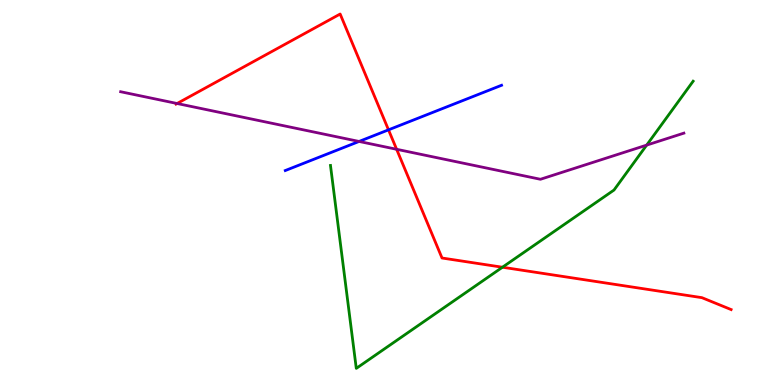[{'lines': ['blue', 'red'], 'intersections': [{'x': 5.01, 'y': 6.63}]}, {'lines': ['green', 'red'], 'intersections': [{'x': 6.48, 'y': 3.06}]}, {'lines': ['purple', 'red'], 'intersections': [{'x': 2.29, 'y': 7.31}, {'x': 5.12, 'y': 6.12}]}, {'lines': ['blue', 'green'], 'intersections': []}, {'lines': ['blue', 'purple'], 'intersections': [{'x': 4.63, 'y': 6.33}]}, {'lines': ['green', 'purple'], 'intersections': [{'x': 8.34, 'y': 6.23}]}]